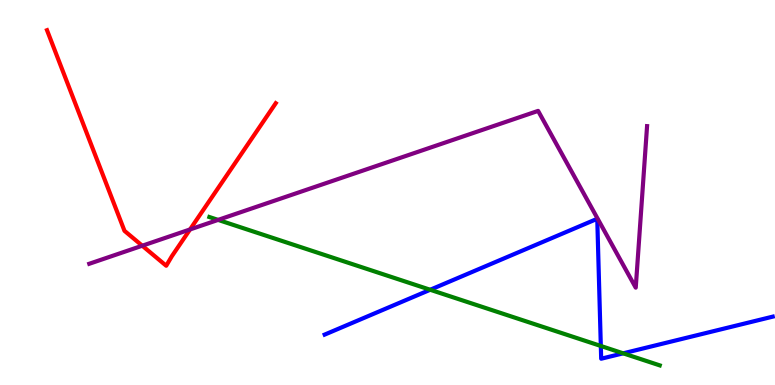[{'lines': ['blue', 'red'], 'intersections': []}, {'lines': ['green', 'red'], 'intersections': []}, {'lines': ['purple', 'red'], 'intersections': [{'x': 1.84, 'y': 3.62}, {'x': 2.45, 'y': 4.04}]}, {'lines': ['blue', 'green'], 'intersections': [{'x': 5.55, 'y': 2.47}, {'x': 7.75, 'y': 1.01}, {'x': 8.04, 'y': 0.823}]}, {'lines': ['blue', 'purple'], 'intersections': []}, {'lines': ['green', 'purple'], 'intersections': [{'x': 2.81, 'y': 4.29}]}]